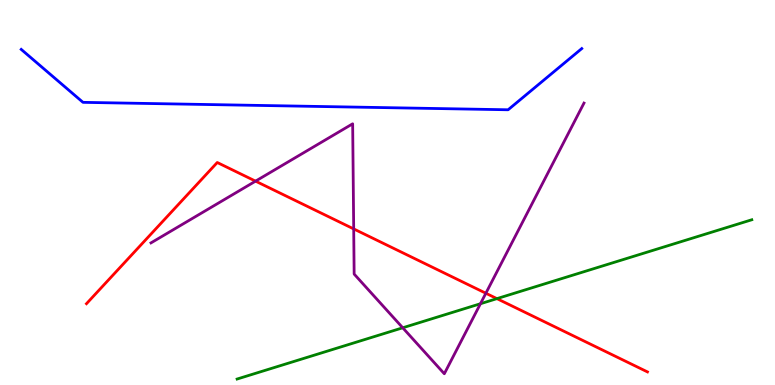[{'lines': ['blue', 'red'], 'intersections': []}, {'lines': ['green', 'red'], 'intersections': [{'x': 6.41, 'y': 2.24}]}, {'lines': ['purple', 'red'], 'intersections': [{'x': 3.3, 'y': 5.29}, {'x': 4.56, 'y': 4.05}, {'x': 6.27, 'y': 2.38}]}, {'lines': ['blue', 'green'], 'intersections': []}, {'lines': ['blue', 'purple'], 'intersections': []}, {'lines': ['green', 'purple'], 'intersections': [{'x': 5.2, 'y': 1.49}, {'x': 6.2, 'y': 2.11}]}]